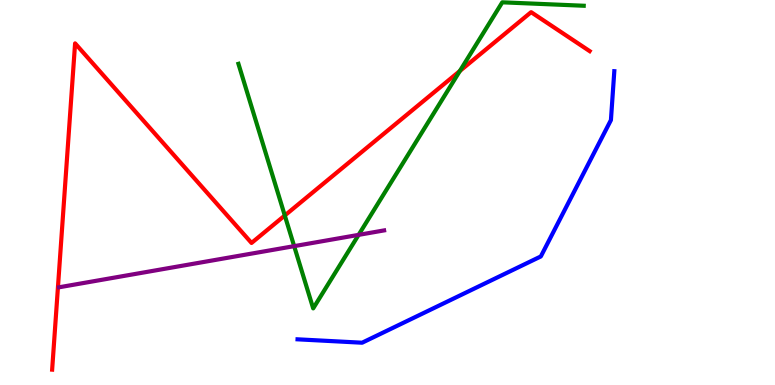[{'lines': ['blue', 'red'], 'intersections': []}, {'lines': ['green', 'red'], 'intersections': [{'x': 3.67, 'y': 4.4}, {'x': 5.93, 'y': 8.16}]}, {'lines': ['purple', 'red'], 'intersections': []}, {'lines': ['blue', 'green'], 'intersections': []}, {'lines': ['blue', 'purple'], 'intersections': []}, {'lines': ['green', 'purple'], 'intersections': [{'x': 3.8, 'y': 3.61}, {'x': 4.63, 'y': 3.9}]}]